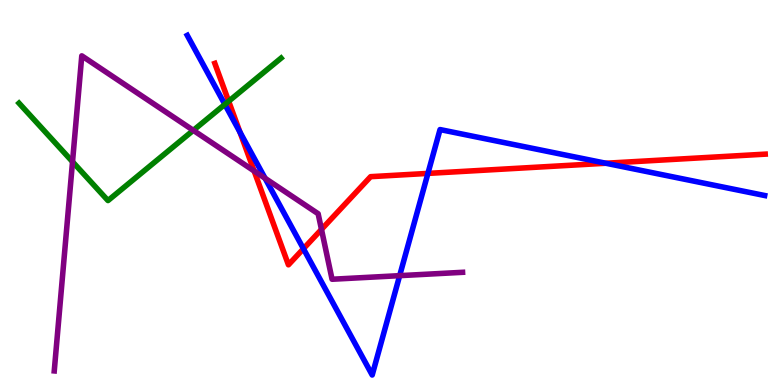[{'lines': ['blue', 'red'], 'intersections': [{'x': 3.1, 'y': 6.57}, {'x': 3.92, 'y': 3.54}, {'x': 5.52, 'y': 5.5}, {'x': 7.82, 'y': 5.76}]}, {'lines': ['green', 'red'], 'intersections': [{'x': 2.95, 'y': 7.37}]}, {'lines': ['purple', 'red'], 'intersections': [{'x': 3.28, 'y': 5.56}, {'x': 4.15, 'y': 4.04}]}, {'lines': ['blue', 'green'], 'intersections': [{'x': 2.9, 'y': 7.29}]}, {'lines': ['blue', 'purple'], 'intersections': [{'x': 3.42, 'y': 5.37}, {'x': 5.16, 'y': 2.84}]}, {'lines': ['green', 'purple'], 'intersections': [{'x': 0.936, 'y': 5.8}, {'x': 2.49, 'y': 6.61}]}]